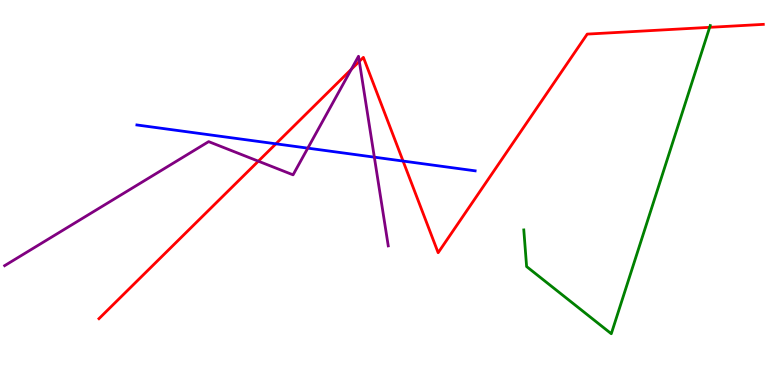[{'lines': ['blue', 'red'], 'intersections': [{'x': 3.56, 'y': 6.26}, {'x': 5.2, 'y': 5.82}]}, {'lines': ['green', 'red'], 'intersections': [{'x': 9.16, 'y': 9.29}]}, {'lines': ['purple', 'red'], 'intersections': [{'x': 3.33, 'y': 5.81}, {'x': 4.53, 'y': 8.2}, {'x': 4.64, 'y': 8.41}]}, {'lines': ['blue', 'green'], 'intersections': []}, {'lines': ['blue', 'purple'], 'intersections': [{'x': 3.97, 'y': 6.15}, {'x': 4.83, 'y': 5.92}]}, {'lines': ['green', 'purple'], 'intersections': []}]